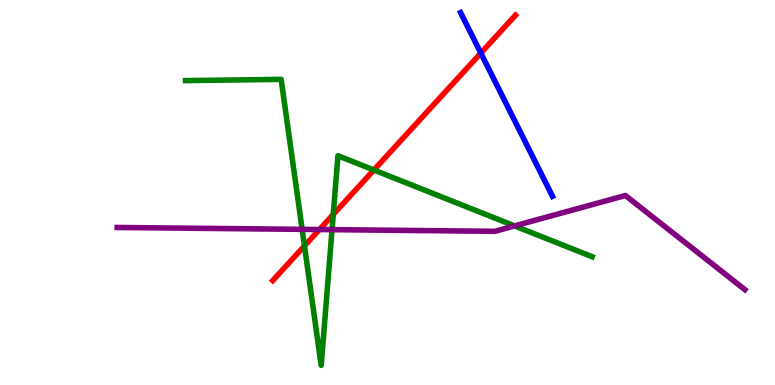[{'lines': ['blue', 'red'], 'intersections': [{'x': 6.2, 'y': 8.62}]}, {'lines': ['green', 'red'], 'intersections': [{'x': 3.93, 'y': 3.61}, {'x': 4.3, 'y': 4.43}, {'x': 4.82, 'y': 5.58}]}, {'lines': ['purple', 'red'], 'intersections': [{'x': 4.12, 'y': 4.04}]}, {'lines': ['blue', 'green'], 'intersections': []}, {'lines': ['blue', 'purple'], 'intersections': []}, {'lines': ['green', 'purple'], 'intersections': [{'x': 3.9, 'y': 4.04}, {'x': 4.28, 'y': 4.03}, {'x': 6.64, 'y': 4.13}]}]